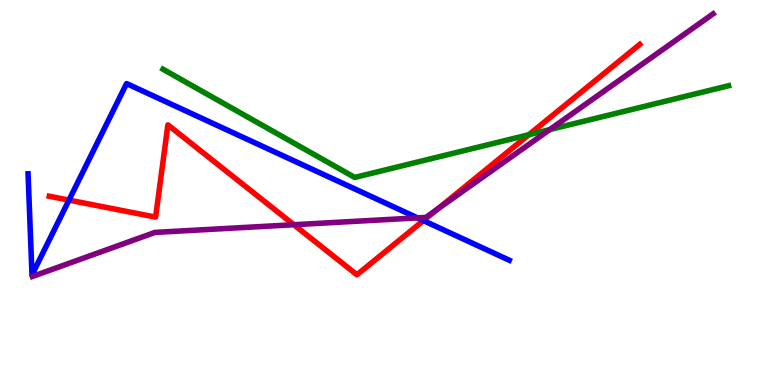[{'lines': ['blue', 'red'], 'intersections': [{'x': 0.89, 'y': 4.8}, {'x': 5.46, 'y': 4.27}]}, {'lines': ['green', 'red'], 'intersections': [{'x': 6.82, 'y': 6.5}]}, {'lines': ['purple', 'red'], 'intersections': [{'x': 3.79, 'y': 4.16}, {'x': 5.64, 'y': 4.56}]}, {'lines': ['blue', 'green'], 'intersections': []}, {'lines': ['blue', 'purple'], 'intersections': [{'x': 5.39, 'y': 4.34}]}, {'lines': ['green', 'purple'], 'intersections': [{'x': 7.09, 'y': 6.63}]}]